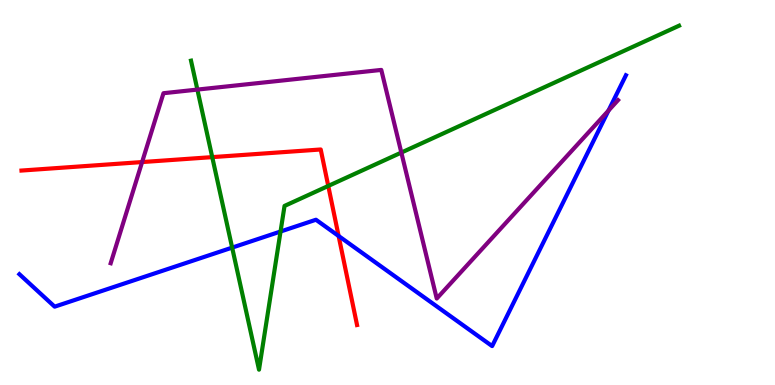[{'lines': ['blue', 'red'], 'intersections': [{'x': 4.37, 'y': 3.87}]}, {'lines': ['green', 'red'], 'intersections': [{'x': 2.74, 'y': 5.92}, {'x': 4.24, 'y': 5.17}]}, {'lines': ['purple', 'red'], 'intersections': [{'x': 1.83, 'y': 5.79}]}, {'lines': ['blue', 'green'], 'intersections': [{'x': 3.0, 'y': 3.57}, {'x': 3.62, 'y': 3.99}]}, {'lines': ['blue', 'purple'], 'intersections': [{'x': 7.85, 'y': 7.13}]}, {'lines': ['green', 'purple'], 'intersections': [{'x': 2.55, 'y': 7.67}, {'x': 5.18, 'y': 6.04}]}]